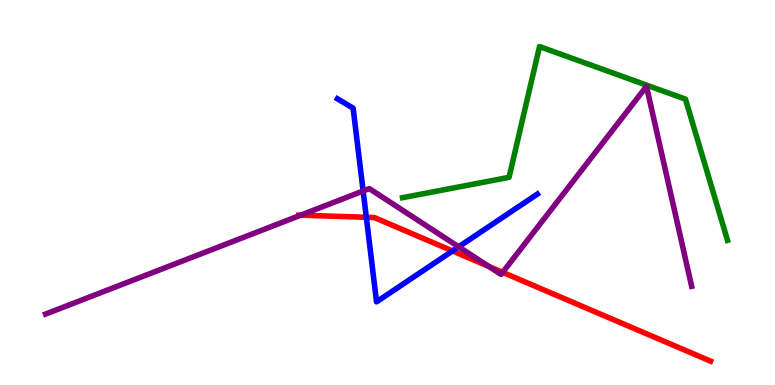[{'lines': ['blue', 'red'], 'intersections': [{'x': 4.73, 'y': 4.36}, {'x': 5.84, 'y': 3.48}]}, {'lines': ['green', 'red'], 'intersections': []}, {'lines': ['purple', 'red'], 'intersections': [{'x': 3.88, 'y': 4.41}, {'x': 6.31, 'y': 3.08}, {'x': 6.49, 'y': 2.93}]}, {'lines': ['blue', 'green'], 'intersections': []}, {'lines': ['blue', 'purple'], 'intersections': [{'x': 4.69, 'y': 5.04}, {'x': 5.92, 'y': 3.59}]}, {'lines': ['green', 'purple'], 'intersections': []}]